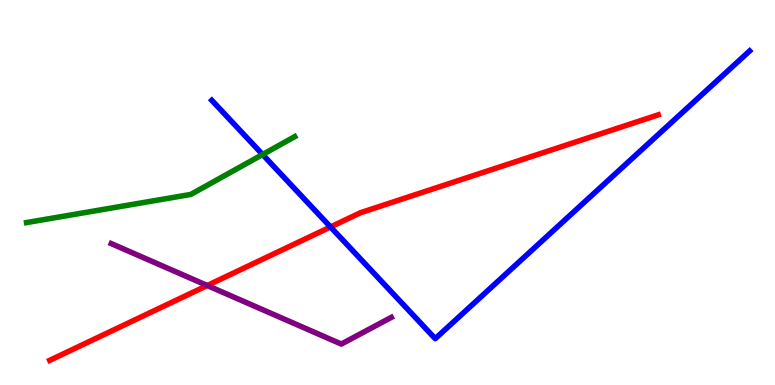[{'lines': ['blue', 'red'], 'intersections': [{'x': 4.26, 'y': 4.1}]}, {'lines': ['green', 'red'], 'intersections': []}, {'lines': ['purple', 'red'], 'intersections': [{'x': 2.67, 'y': 2.58}]}, {'lines': ['blue', 'green'], 'intersections': [{'x': 3.39, 'y': 5.99}]}, {'lines': ['blue', 'purple'], 'intersections': []}, {'lines': ['green', 'purple'], 'intersections': []}]